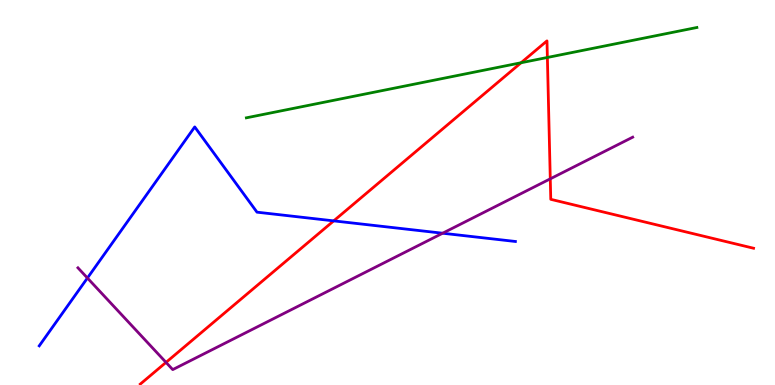[{'lines': ['blue', 'red'], 'intersections': [{'x': 4.31, 'y': 4.26}]}, {'lines': ['green', 'red'], 'intersections': [{'x': 6.72, 'y': 8.37}, {'x': 7.06, 'y': 8.51}]}, {'lines': ['purple', 'red'], 'intersections': [{'x': 2.14, 'y': 0.587}, {'x': 7.1, 'y': 5.35}]}, {'lines': ['blue', 'green'], 'intersections': []}, {'lines': ['blue', 'purple'], 'intersections': [{'x': 1.13, 'y': 2.78}, {'x': 5.71, 'y': 3.94}]}, {'lines': ['green', 'purple'], 'intersections': []}]